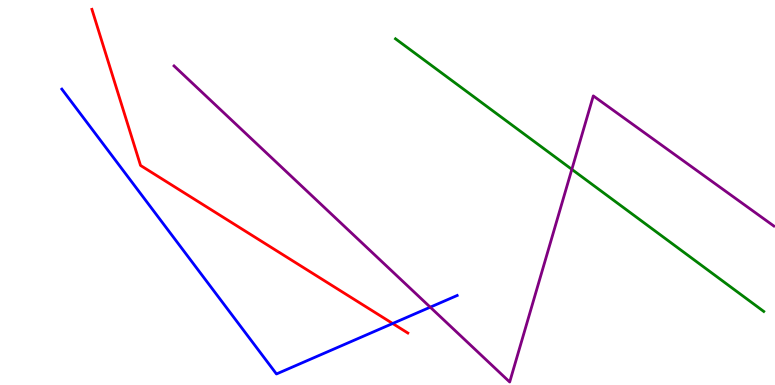[{'lines': ['blue', 'red'], 'intersections': [{'x': 5.07, 'y': 1.6}]}, {'lines': ['green', 'red'], 'intersections': []}, {'lines': ['purple', 'red'], 'intersections': []}, {'lines': ['blue', 'green'], 'intersections': []}, {'lines': ['blue', 'purple'], 'intersections': [{'x': 5.55, 'y': 2.02}]}, {'lines': ['green', 'purple'], 'intersections': [{'x': 7.38, 'y': 5.6}]}]